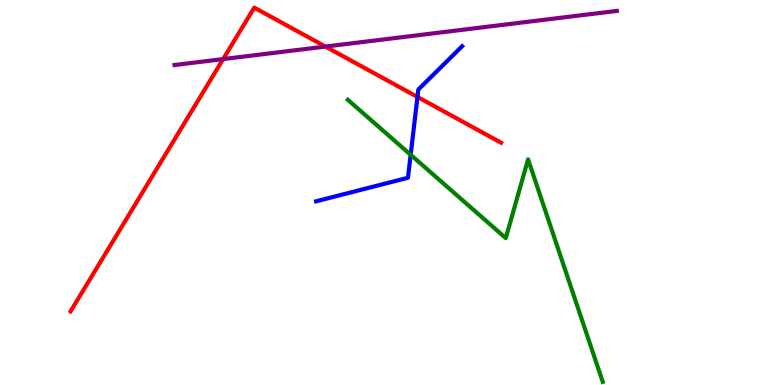[{'lines': ['blue', 'red'], 'intersections': [{'x': 5.39, 'y': 7.48}]}, {'lines': ['green', 'red'], 'intersections': []}, {'lines': ['purple', 'red'], 'intersections': [{'x': 2.88, 'y': 8.47}, {'x': 4.2, 'y': 8.79}]}, {'lines': ['blue', 'green'], 'intersections': [{'x': 5.3, 'y': 5.98}]}, {'lines': ['blue', 'purple'], 'intersections': []}, {'lines': ['green', 'purple'], 'intersections': []}]